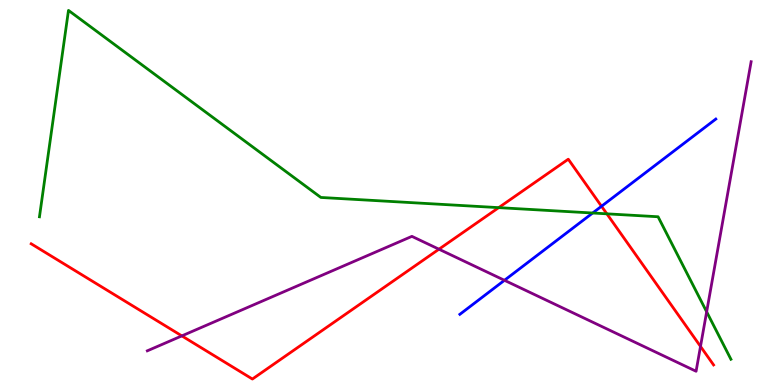[{'lines': ['blue', 'red'], 'intersections': [{'x': 7.76, 'y': 4.64}]}, {'lines': ['green', 'red'], 'intersections': [{'x': 6.43, 'y': 4.61}, {'x': 7.83, 'y': 4.45}]}, {'lines': ['purple', 'red'], 'intersections': [{'x': 2.35, 'y': 1.28}, {'x': 5.66, 'y': 3.53}, {'x': 9.04, 'y': 1.0}]}, {'lines': ['blue', 'green'], 'intersections': [{'x': 7.65, 'y': 4.47}]}, {'lines': ['blue', 'purple'], 'intersections': [{'x': 6.51, 'y': 2.72}]}, {'lines': ['green', 'purple'], 'intersections': [{'x': 9.12, 'y': 1.9}]}]